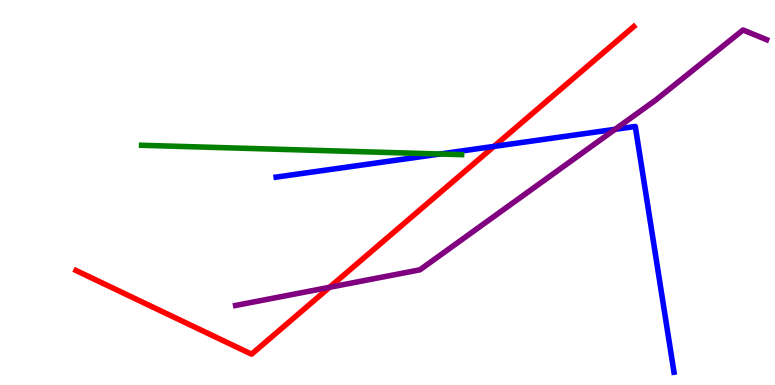[{'lines': ['blue', 'red'], 'intersections': [{'x': 6.37, 'y': 6.2}]}, {'lines': ['green', 'red'], 'intersections': []}, {'lines': ['purple', 'red'], 'intersections': [{'x': 4.25, 'y': 2.54}]}, {'lines': ['blue', 'green'], 'intersections': [{'x': 5.68, 'y': 6.0}]}, {'lines': ['blue', 'purple'], 'intersections': [{'x': 7.94, 'y': 6.64}]}, {'lines': ['green', 'purple'], 'intersections': []}]